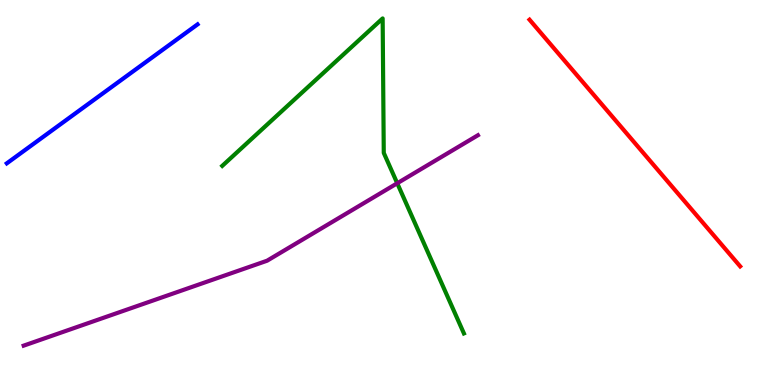[{'lines': ['blue', 'red'], 'intersections': []}, {'lines': ['green', 'red'], 'intersections': []}, {'lines': ['purple', 'red'], 'intersections': []}, {'lines': ['blue', 'green'], 'intersections': []}, {'lines': ['blue', 'purple'], 'intersections': []}, {'lines': ['green', 'purple'], 'intersections': [{'x': 5.13, 'y': 5.24}]}]